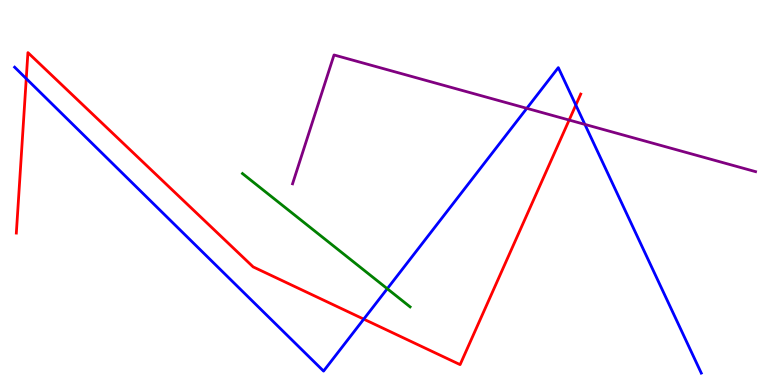[{'lines': ['blue', 'red'], 'intersections': [{'x': 0.339, 'y': 7.96}, {'x': 4.69, 'y': 1.71}, {'x': 7.43, 'y': 7.27}]}, {'lines': ['green', 'red'], 'intersections': []}, {'lines': ['purple', 'red'], 'intersections': [{'x': 7.34, 'y': 6.88}]}, {'lines': ['blue', 'green'], 'intersections': [{'x': 5.0, 'y': 2.5}]}, {'lines': ['blue', 'purple'], 'intersections': [{'x': 6.8, 'y': 7.19}, {'x': 7.55, 'y': 6.77}]}, {'lines': ['green', 'purple'], 'intersections': []}]